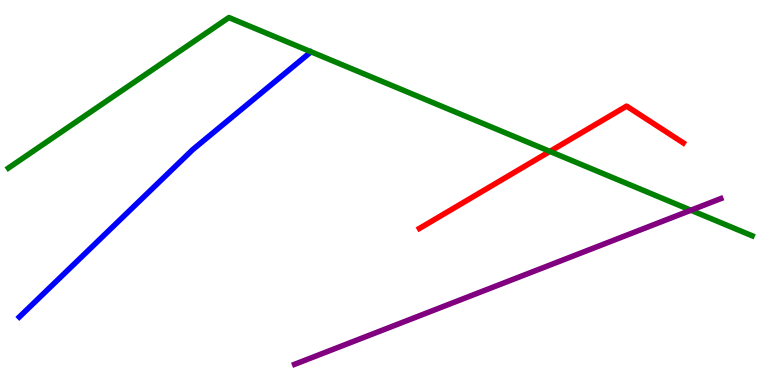[{'lines': ['blue', 'red'], 'intersections': []}, {'lines': ['green', 'red'], 'intersections': [{'x': 7.1, 'y': 6.07}]}, {'lines': ['purple', 'red'], 'intersections': []}, {'lines': ['blue', 'green'], 'intersections': []}, {'lines': ['blue', 'purple'], 'intersections': []}, {'lines': ['green', 'purple'], 'intersections': [{'x': 8.92, 'y': 4.54}]}]